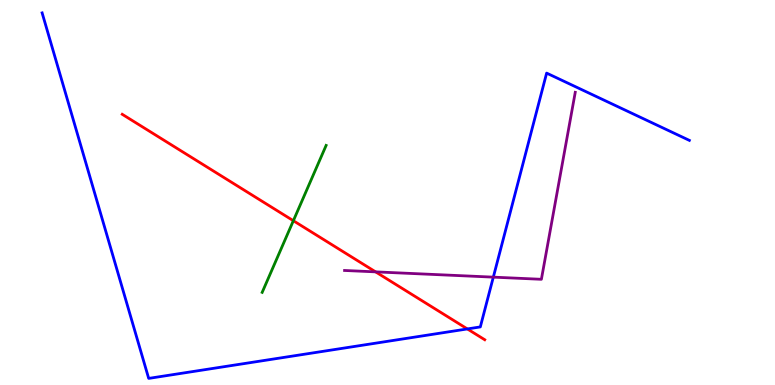[{'lines': ['blue', 'red'], 'intersections': [{'x': 6.03, 'y': 1.46}]}, {'lines': ['green', 'red'], 'intersections': [{'x': 3.79, 'y': 4.27}]}, {'lines': ['purple', 'red'], 'intersections': [{'x': 4.85, 'y': 2.94}]}, {'lines': ['blue', 'green'], 'intersections': []}, {'lines': ['blue', 'purple'], 'intersections': [{'x': 6.37, 'y': 2.8}]}, {'lines': ['green', 'purple'], 'intersections': []}]